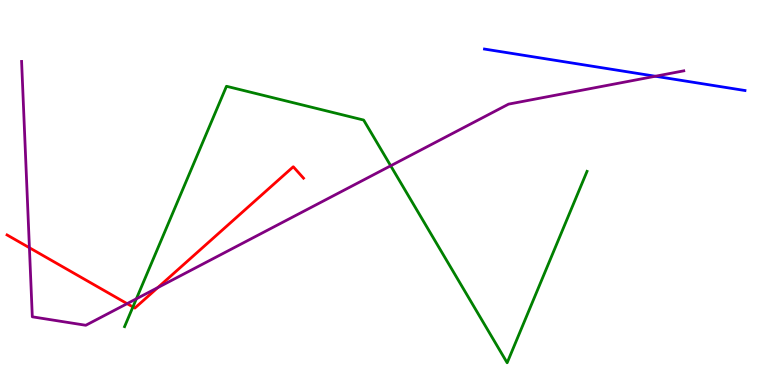[{'lines': ['blue', 'red'], 'intersections': []}, {'lines': ['green', 'red'], 'intersections': [{'x': 1.71, 'y': 2.03}]}, {'lines': ['purple', 'red'], 'intersections': [{'x': 0.38, 'y': 3.57}, {'x': 1.64, 'y': 2.11}, {'x': 2.04, 'y': 2.53}]}, {'lines': ['blue', 'green'], 'intersections': []}, {'lines': ['blue', 'purple'], 'intersections': [{'x': 8.46, 'y': 8.02}]}, {'lines': ['green', 'purple'], 'intersections': [{'x': 1.76, 'y': 2.24}, {'x': 5.04, 'y': 5.69}]}]